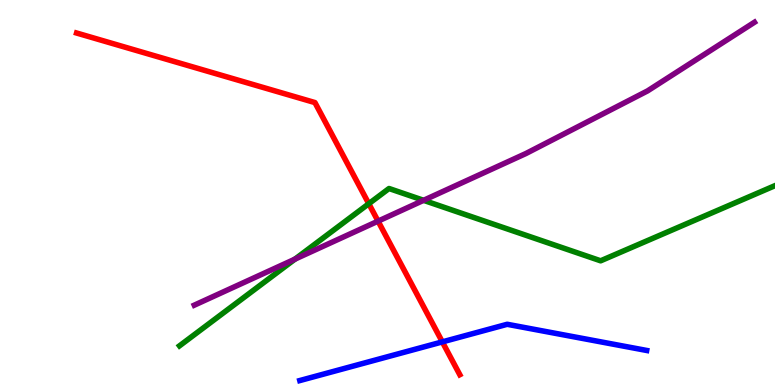[{'lines': ['blue', 'red'], 'intersections': [{'x': 5.71, 'y': 1.12}]}, {'lines': ['green', 'red'], 'intersections': [{'x': 4.76, 'y': 4.71}]}, {'lines': ['purple', 'red'], 'intersections': [{'x': 4.88, 'y': 4.26}]}, {'lines': ['blue', 'green'], 'intersections': []}, {'lines': ['blue', 'purple'], 'intersections': []}, {'lines': ['green', 'purple'], 'intersections': [{'x': 3.81, 'y': 3.27}, {'x': 5.47, 'y': 4.8}]}]